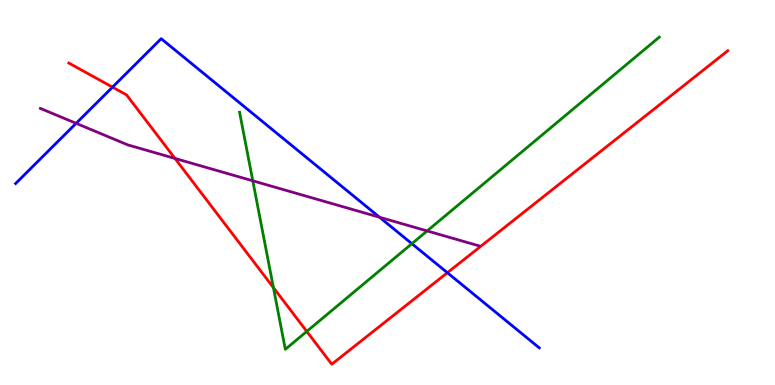[{'lines': ['blue', 'red'], 'intersections': [{'x': 1.45, 'y': 7.74}, {'x': 5.77, 'y': 2.92}]}, {'lines': ['green', 'red'], 'intersections': [{'x': 3.53, 'y': 2.53}, {'x': 3.96, 'y': 1.39}]}, {'lines': ['purple', 'red'], 'intersections': [{'x': 2.26, 'y': 5.88}]}, {'lines': ['blue', 'green'], 'intersections': [{'x': 5.31, 'y': 3.67}]}, {'lines': ['blue', 'purple'], 'intersections': [{'x': 0.982, 'y': 6.8}, {'x': 4.9, 'y': 4.36}]}, {'lines': ['green', 'purple'], 'intersections': [{'x': 3.26, 'y': 5.3}, {'x': 5.51, 'y': 4.0}]}]